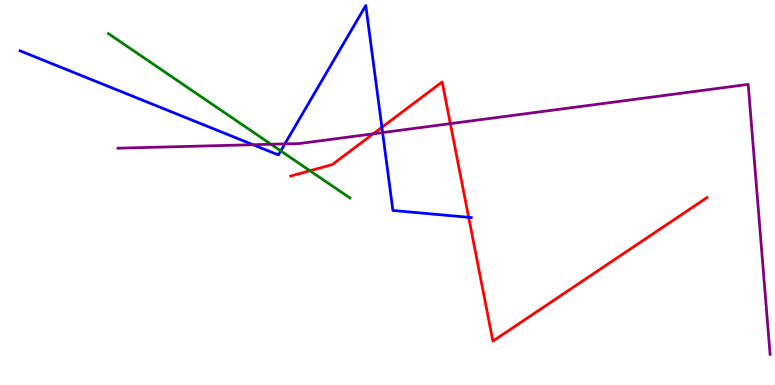[{'lines': ['blue', 'red'], 'intersections': [{'x': 4.93, 'y': 6.69}, {'x': 6.05, 'y': 4.36}]}, {'lines': ['green', 'red'], 'intersections': [{'x': 4.0, 'y': 5.56}]}, {'lines': ['purple', 'red'], 'intersections': [{'x': 4.82, 'y': 6.52}, {'x': 5.81, 'y': 6.79}]}, {'lines': ['blue', 'green'], 'intersections': [{'x': 3.62, 'y': 6.08}]}, {'lines': ['blue', 'purple'], 'intersections': [{'x': 3.26, 'y': 6.24}, {'x': 3.68, 'y': 6.26}, {'x': 4.94, 'y': 6.56}]}, {'lines': ['green', 'purple'], 'intersections': [{'x': 3.5, 'y': 6.25}]}]